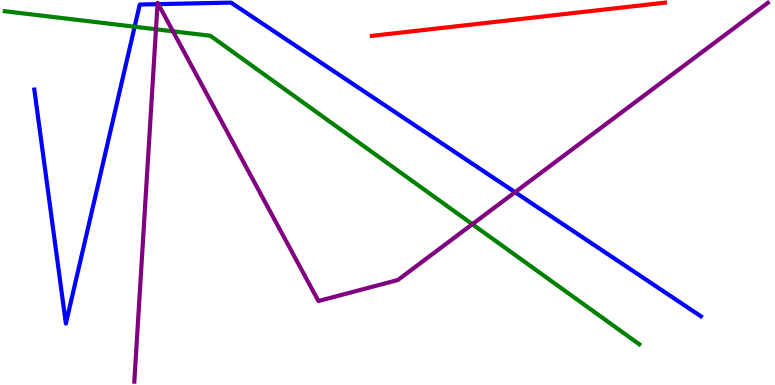[{'lines': ['blue', 'red'], 'intersections': []}, {'lines': ['green', 'red'], 'intersections': []}, {'lines': ['purple', 'red'], 'intersections': []}, {'lines': ['blue', 'green'], 'intersections': [{'x': 1.74, 'y': 9.31}]}, {'lines': ['blue', 'purple'], 'intersections': [{'x': 2.03, 'y': 9.89}, {'x': 2.04, 'y': 9.89}, {'x': 6.65, 'y': 5.01}]}, {'lines': ['green', 'purple'], 'intersections': [{'x': 2.01, 'y': 9.24}, {'x': 2.23, 'y': 9.19}, {'x': 6.09, 'y': 4.18}]}]